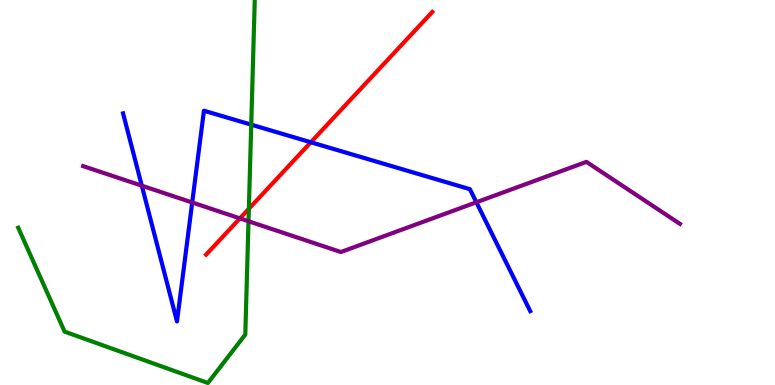[{'lines': ['blue', 'red'], 'intersections': [{'x': 4.01, 'y': 6.31}]}, {'lines': ['green', 'red'], 'intersections': [{'x': 3.21, 'y': 4.58}]}, {'lines': ['purple', 'red'], 'intersections': [{'x': 3.1, 'y': 4.33}]}, {'lines': ['blue', 'green'], 'intersections': [{'x': 3.24, 'y': 6.76}]}, {'lines': ['blue', 'purple'], 'intersections': [{'x': 1.83, 'y': 5.18}, {'x': 2.48, 'y': 4.74}, {'x': 6.15, 'y': 4.75}]}, {'lines': ['green', 'purple'], 'intersections': [{'x': 3.21, 'y': 4.25}]}]